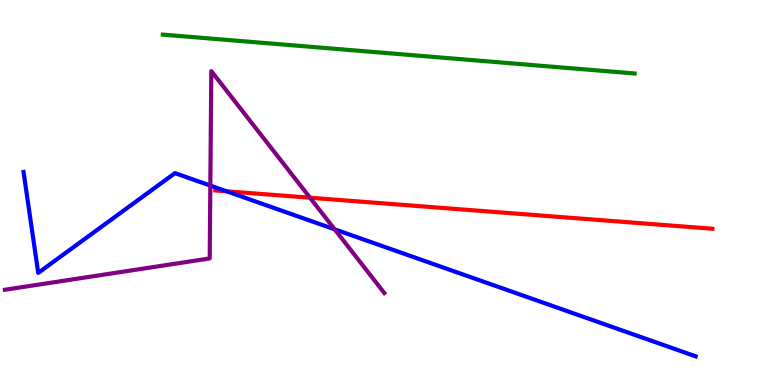[{'lines': ['blue', 'red'], 'intersections': [{'x': 2.92, 'y': 5.03}]}, {'lines': ['green', 'red'], 'intersections': []}, {'lines': ['purple', 'red'], 'intersections': [{'x': 4.0, 'y': 4.86}]}, {'lines': ['blue', 'green'], 'intersections': []}, {'lines': ['blue', 'purple'], 'intersections': [{'x': 2.71, 'y': 5.18}, {'x': 4.32, 'y': 4.04}]}, {'lines': ['green', 'purple'], 'intersections': []}]